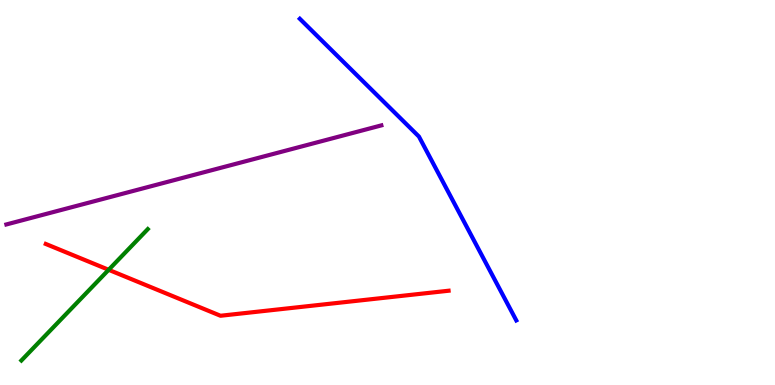[{'lines': ['blue', 'red'], 'intersections': []}, {'lines': ['green', 'red'], 'intersections': [{'x': 1.4, 'y': 2.99}]}, {'lines': ['purple', 'red'], 'intersections': []}, {'lines': ['blue', 'green'], 'intersections': []}, {'lines': ['blue', 'purple'], 'intersections': []}, {'lines': ['green', 'purple'], 'intersections': []}]